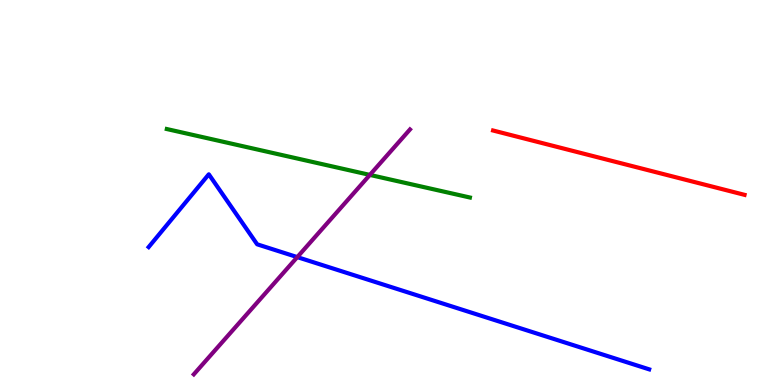[{'lines': ['blue', 'red'], 'intersections': []}, {'lines': ['green', 'red'], 'intersections': []}, {'lines': ['purple', 'red'], 'intersections': []}, {'lines': ['blue', 'green'], 'intersections': []}, {'lines': ['blue', 'purple'], 'intersections': [{'x': 3.84, 'y': 3.32}]}, {'lines': ['green', 'purple'], 'intersections': [{'x': 4.77, 'y': 5.46}]}]